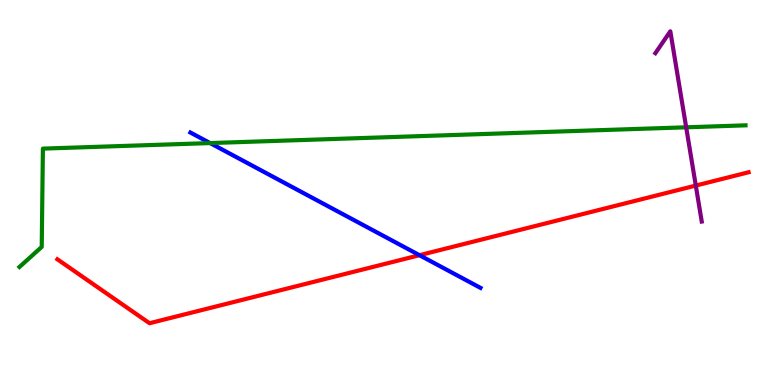[{'lines': ['blue', 'red'], 'intersections': [{'x': 5.41, 'y': 3.37}]}, {'lines': ['green', 'red'], 'intersections': []}, {'lines': ['purple', 'red'], 'intersections': [{'x': 8.98, 'y': 5.18}]}, {'lines': ['blue', 'green'], 'intersections': [{'x': 2.71, 'y': 6.28}]}, {'lines': ['blue', 'purple'], 'intersections': []}, {'lines': ['green', 'purple'], 'intersections': [{'x': 8.85, 'y': 6.69}]}]